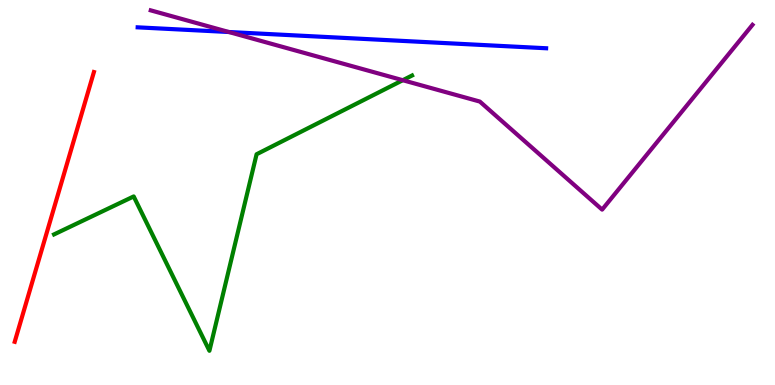[{'lines': ['blue', 'red'], 'intersections': []}, {'lines': ['green', 'red'], 'intersections': []}, {'lines': ['purple', 'red'], 'intersections': []}, {'lines': ['blue', 'green'], 'intersections': []}, {'lines': ['blue', 'purple'], 'intersections': [{'x': 2.95, 'y': 9.17}]}, {'lines': ['green', 'purple'], 'intersections': [{'x': 5.2, 'y': 7.92}]}]